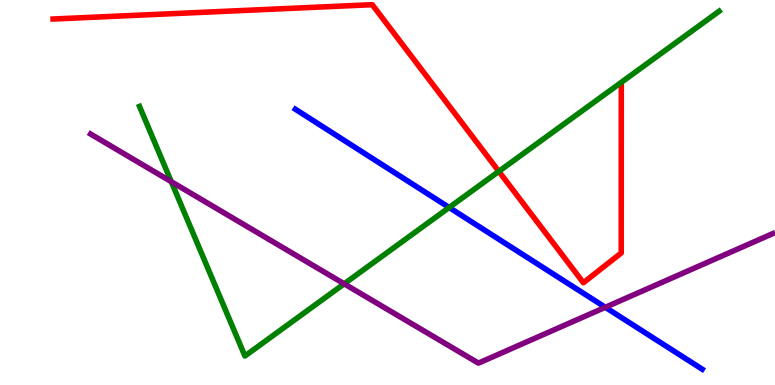[{'lines': ['blue', 'red'], 'intersections': []}, {'lines': ['green', 'red'], 'intersections': [{'x': 6.44, 'y': 5.55}]}, {'lines': ['purple', 'red'], 'intersections': []}, {'lines': ['blue', 'green'], 'intersections': [{'x': 5.8, 'y': 4.61}]}, {'lines': ['blue', 'purple'], 'intersections': [{'x': 7.81, 'y': 2.02}]}, {'lines': ['green', 'purple'], 'intersections': [{'x': 2.21, 'y': 5.28}, {'x': 4.44, 'y': 2.63}]}]